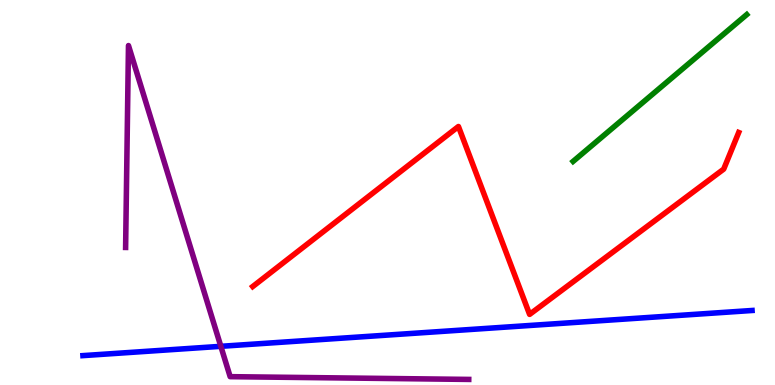[{'lines': ['blue', 'red'], 'intersections': []}, {'lines': ['green', 'red'], 'intersections': []}, {'lines': ['purple', 'red'], 'intersections': []}, {'lines': ['blue', 'green'], 'intersections': []}, {'lines': ['blue', 'purple'], 'intersections': [{'x': 2.85, 'y': 1.0}]}, {'lines': ['green', 'purple'], 'intersections': []}]